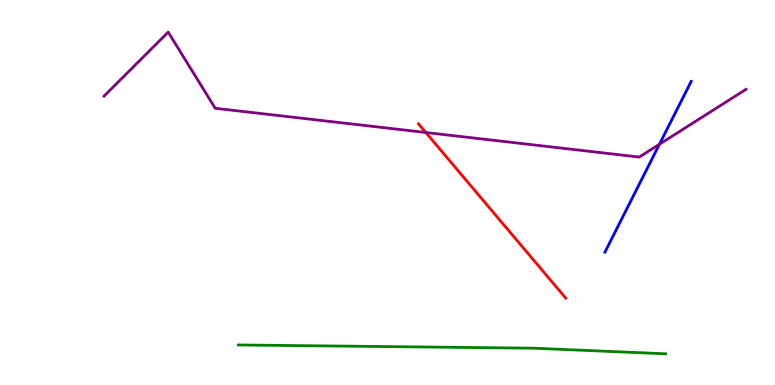[{'lines': ['blue', 'red'], 'intersections': []}, {'lines': ['green', 'red'], 'intersections': []}, {'lines': ['purple', 'red'], 'intersections': [{'x': 5.49, 'y': 6.56}]}, {'lines': ['blue', 'green'], 'intersections': []}, {'lines': ['blue', 'purple'], 'intersections': [{'x': 8.51, 'y': 6.25}]}, {'lines': ['green', 'purple'], 'intersections': []}]